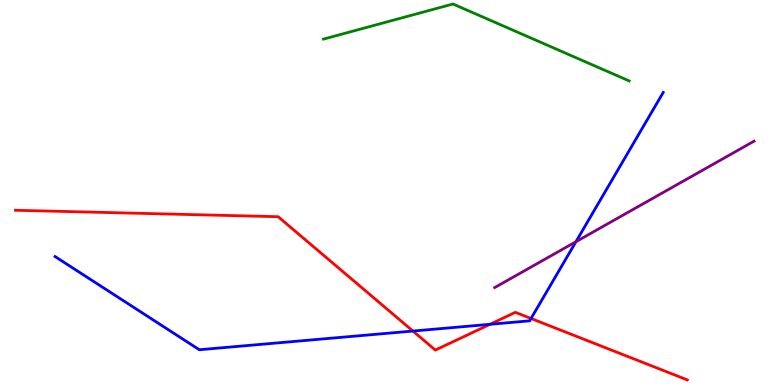[{'lines': ['blue', 'red'], 'intersections': [{'x': 5.33, 'y': 1.4}, {'x': 6.32, 'y': 1.58}, {'x': 6.85, 'y': 1.73}]}, {'lines': ['green', 'red'], 'intersections': []}, {'lines': ['purple', 'red'], 'intersections': []}, {'lines': ['blue', 'green'], 'intersections': []}, {'lines': ['blue', 'purple'], 'intersections': [{'x': 7.43, 'y': 3.72}]}, {'lines': ['green', 'purple'], 'intersections': []}]